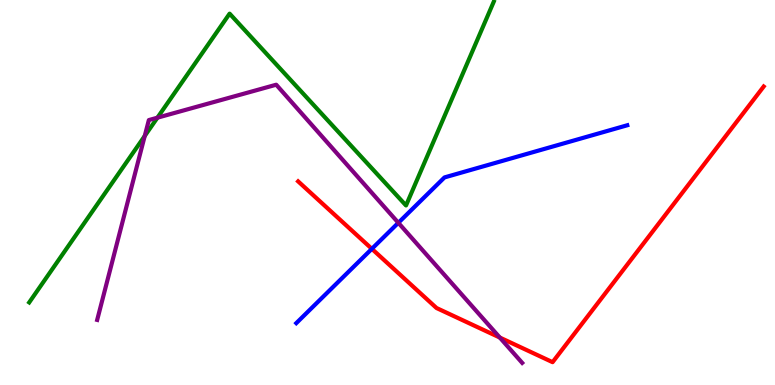[{'lines': ['blue', 'red'], 'intersections': [{'x': 4.8, 'y': 3.54}]}, {'lines': ['green', 'red'], 'intersections': []}, {'lines': ['purple', 'red'], 'intersections': [{'x': 6.45, 'y': 1.23}]}, {'lines': ['blue', 'green'], 'intersections': []}, {'lines': ['blue', 'purple'], 'intersections': [{'x': 5.14, 'y': 4.21}]}, {'lines': ['green', 'purple'], 'intersections': [{'x': 1.87, 'y': 6.47}, {'x': 2.03, 'y': 6.94}]}]